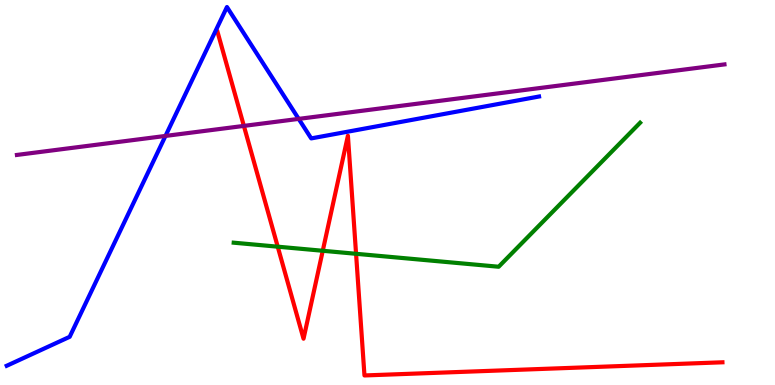[{'lines': ['blue', 'red'], 'intersections': []}, {'lines': ['green', 'red'], 'intersections': [{'x': 3.58, 'y': 3.59}, {'x': 4.16, 'y': 3.49}, {'x': 4.59, 'y': 3.41}]}, {'lines': ['purple', 'red'], 'intersections': [{'x': 3.15, 'y': 6.73}]}, {'lines': ['blue', 'green'], 'intersections': []}, {'lines': ['blue', 'purple'], 'intersections': [{'x': 2.14, 'y': 6.47}, {'x': 3.85, 'y': 6.91}]}, {'lines': ['green', 'purple'], 'intersections': []}]